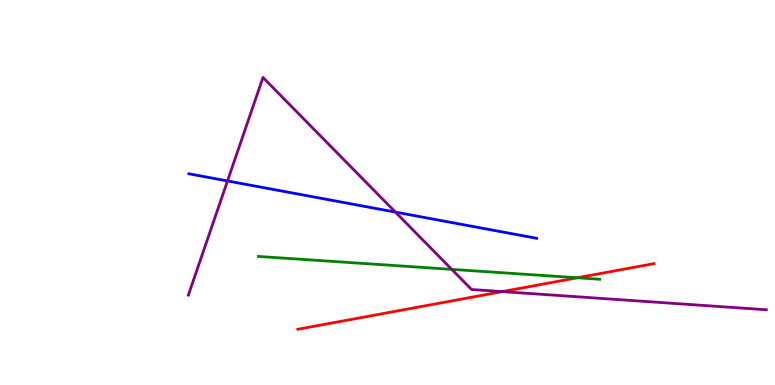[{'lines': ['blue', 'red'], 'intersections': []}, {'lines': ['green', 'red'], 'intersections': [{'x': 7.45, 'y': 2.79}]}, {'lines': ['purple', 'red'], 'intersections': [{'x': 6.48, 'y': 2.43}]}, {'lines': ['blue', 'green'], 'intersections': []}, {'lines': ['blue', 'purple'], 'intersections': [{'x': 2.94, 'y': 5.3}, {'x': 5.1, 'y': 4.49}]}, {'lines': ['green', 'purple'], 'intersections': [{'x': 5.83, 'y': 3.0}]}]